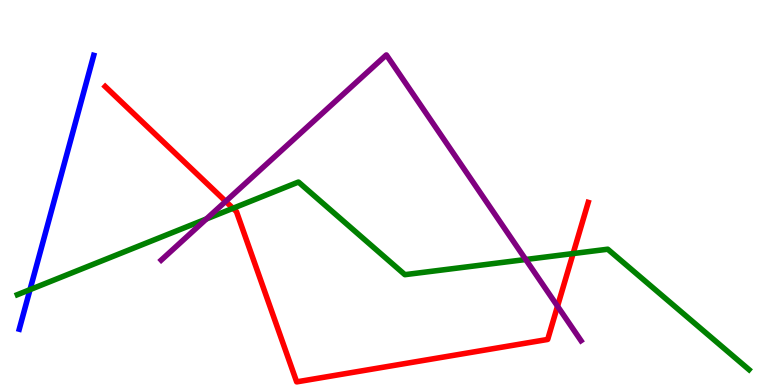[{'lines': ['blue', 'red'], 'intersections': []}, {'lines': ['green', 'red'], 'intersections': [{'x': 3.01, 'y': 4.59}, {'x': 7.39, 'y': 3.41}]}, {'lines': ['purple', 'red'], 'intersections': [{'x': 2.91, 'y': 4.77}, {'x': 7.19, 'y': 2.05}]}, {'lines': ['blue', 'green'], 'intersections': [{'x': 0.387, 'y': 2.48}]}, {'lines': ['blue', 'purple'], 'intersections': []}, {'lines': ['green', 'purple'], 'intersections': [{'x': 2.66, 'y': 4.31}, {'x': 6.78, 'y': 3.26}]}]